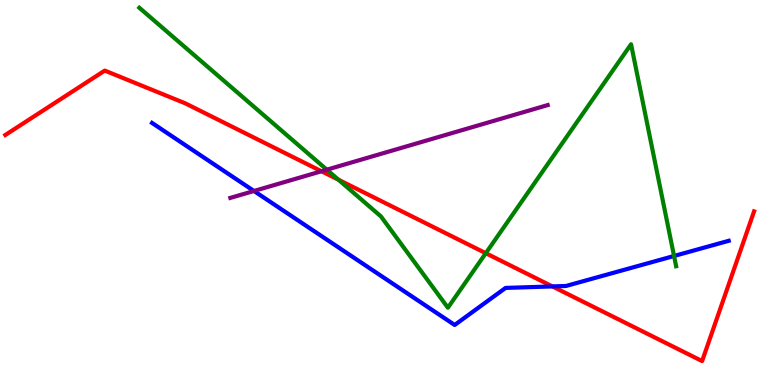[{'lines': ['blue', 'red'], 'intersections': [{'x': 7.13, 'y': 2.56}]}, {'lines': ['green', 'red'], 'intersections': [{'x': 4.37, 'y': 5.33}, {'x': 6.27, 'y': 3.42}]}, {'lines': ['purple', 'red'], 'intersections': [{'x': 4.15, 'y': 5.55}]}, {'lines': ['blue', 'green'], 'intersections': [{'x': 8.7, 'y': 3.35}]}, {'lines': ['blue', 'purple'], 'intersections': [{'x': 3.28, 'y': 5.04}]}, {'lines': ['green', 'purple'], 'intersections': [{'x': 4.22, 'y': 5.59}]}]